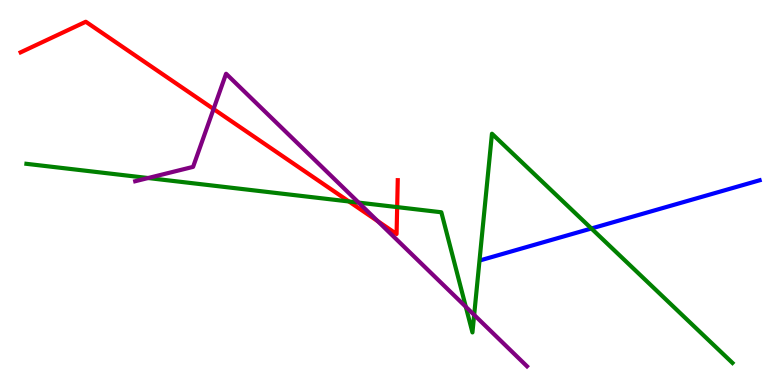[{'lines': ['blue', 'red'], 'intersections': []}, {'lines': ['green', 'red'], 'intersections': [{'x': 4.5, 'y': 4.77}, {'x': 5.12, 'y': 4.62}]}, {'lines': ['purple', 'red'], 'intersections': [{'x': 2.76, 'y': 7.17}, {'x': 4.87, 'y': 4.26}]}, {'lines': ['blue', 'green'], 'intersections': [{'x': 7.63, 'y': 4.07}]}, {'lines': ['blue', 'purple'], 'intersections': []}, {'lines': ['green', 'purple'], 'intersections': [{'x': 1.91, 'y': 5.38}, {'x': 4.63, 'y': 4.74}, {'x': 6.01, 'y': 2.03}, {'x': 6.12, 'y': 1.82}]}]